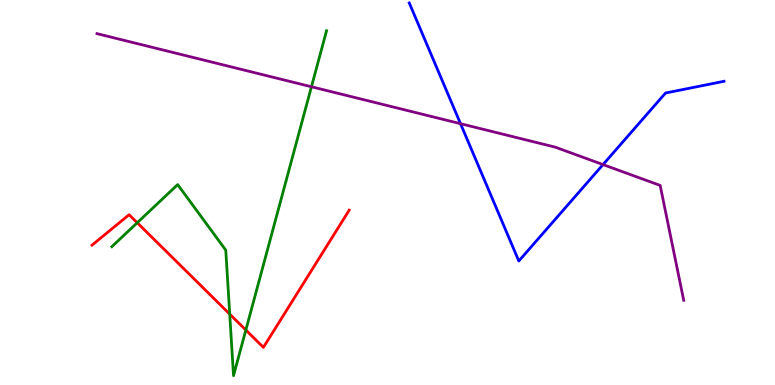[{'lines': ['blue', 'red'], 'intersections': []}, {'lines': ['green', 'red'], 'intersections': [{'x': 1.77, 'y': 4.21}, {'x': 2.96, 'y': 1.84}, {'x': 3.17, 'y': 1.43}]}, {'lines': ['purple', 'red'], 'intersections': []}, {'lines': ['blue', 'green'], 'intersections': []}, {'lines': ['blue', 'purple'], 'intersections': [{'x': 5.94, 'y': 6.79}, {'x': 7.78, 'y': 5.73}]}, {'lines': ['green', 'purple'], 'intersections': [{'x': 4.02, 'y': 7.75}]}]